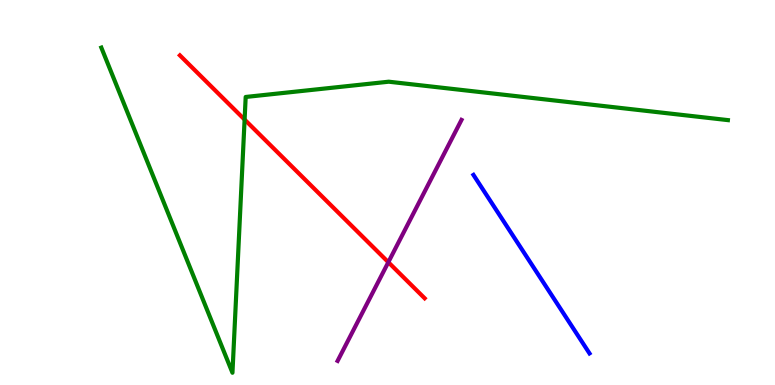[{'lines': ['blue', 'red'], 'intersections': []}, {'lines': ['green', 'red'], 'intersections': [{'x': 3.16, 'y': 6.89}]}, {'lines': ['purple', 'red'], 'intersections': [{'x': 5.01, 'y': 3.19}]}, {'lines': ['blue', 'green'], 'intersections': []}, {'lines': ['blue', 'purple'], 'intersections': []}, {'lines': ['green', 'purple'], 'intersections': []}]